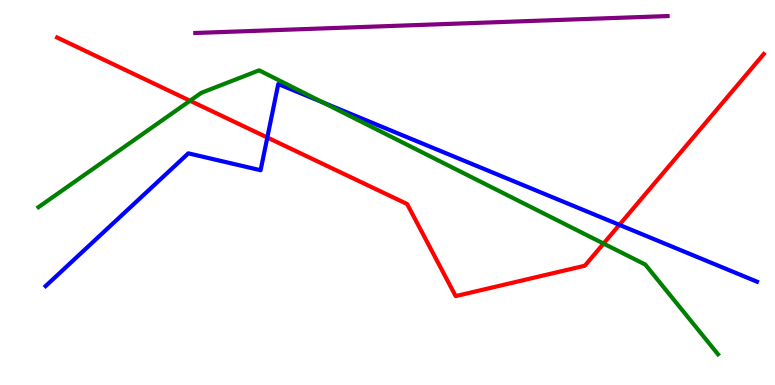[{'lines': ['blue', 'red'], 'intersections': [{'x': 3.45, 'y': 6.43}, {'x': 7.99, 'y': 4.16}]}, {'lines': ['green', 'red'], 'intersections': [{'x': 2.45, 'y': 7.38}, {'x': 7.79, 'y': 3.67}]}, {'lines': ['purple', 'red'], 'intersections': []}, {'lines': ['blue', 'green'], 'intersections': [{'x': 4.17, 'y': 7.34}]}, {'lines': ['blue', 'purple'], 'intersections': []}, {'lines': ['green', 'purple'], 'intersections': []}]